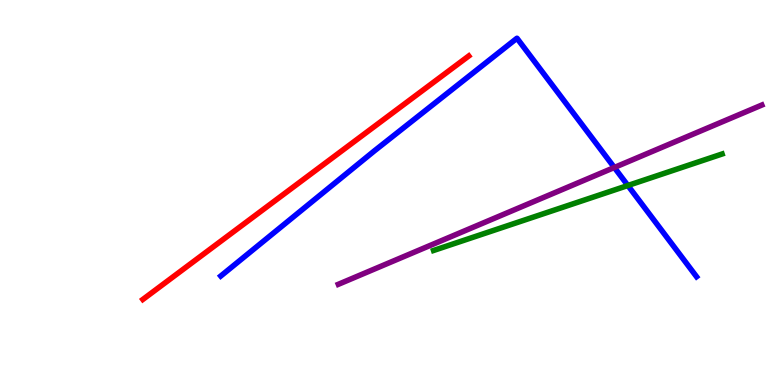[{'lines': ['blue', 'red'], 'intersections': []}, {'lines': ['green', 'red'], 'intersections': []}, {'lines': ['purple', 'red'], 'intersections': []}, {'lines': ['blue', 'green'], 'intersections': [{'x': 8.1, 'y': 5.18}]}, {'lines': ['blue', 'purple'], 'intersections': [{'x': 7.93, 'y': 5.65}]}, {'lines': ['green', 'purple'], 'intersections': []}]